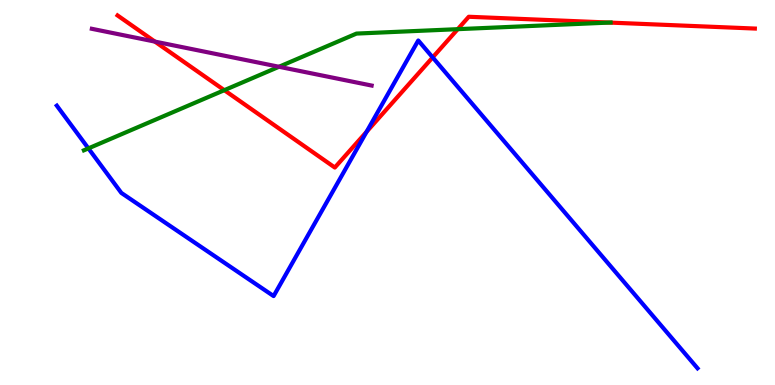[{'lines': ['blue', 'red'], 'intersections': [{'x': 4.73, 'y': 6.58}, {'x': 5.58, 'y': 8.51}]}, {'lines': ['green', 'red'], 'intersections': [{'x': 2.89, 'y': 7.66}, {'x': 5.91, 'y': 9.24}, {'x': 7.86, 'y': 9.41}]}, {'lines': ['purple', 'red'], 'intersections': [{'x': 2.0, 'y': 8.92}]}, {'lines': ['blue', 'green'], 'intersections': [{'x': 1.14, 'y': 6.15}]}, {'lines': ['blue', 'purple'], 'intersections': []}, {'lines': ['green', 'purple'], 'intersections': [{'x': 3.6, 'y': 8.27}]}]